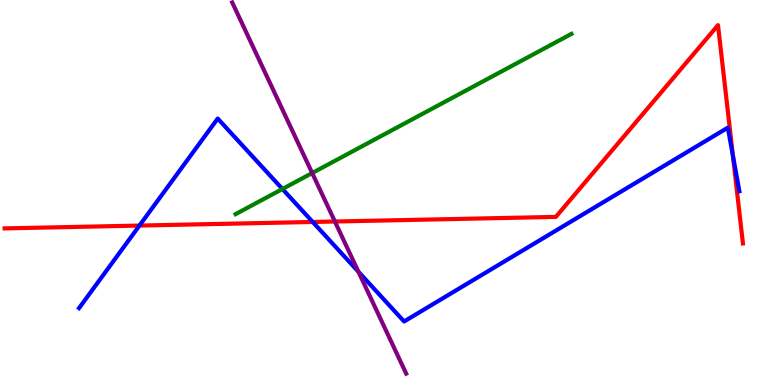[{'lines': ['blue', 'red'], 'intersections': [{'x': 1.8, 'y': 4.14}, {'x': 4.04, 'y': 4.23}, {'x': 9.46, 'y': 5.96}]}, {'lines': ['green', 'red'], 'intersections': []}, {'lines': ['purple', 'red'], 'intersections': [{'x': 4.32, 'y': 4.25}]}, {'lines': ['blue', 'green'], 'intersections': [{'x': 3.64, 'y': 5.09}]}, {'lines': ['blue', 'purple'], 'intersections': [{'x': 4.63, 'y': 2.94}]}, {'lines': ['green', 'purple'], 'intersections': [{'x': 4.03, 'y': 5.51}]}]